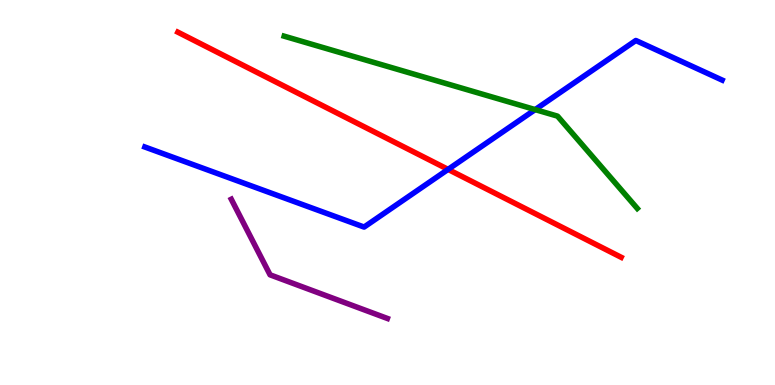[{'lines': ['blue', 'red'], 'intersections': [{'x': 5.78, 'y': 5.6}]}, {'lines': ['green', 'red'], 'intersections': []}, {'lines': ['purple', 'red'], 'intersections': []}, {'lines': ['blue', 'green'], 'intersections': [{'x': 6.91, 'y': 7.15}]}, {'lines': ['blue', 'purple'], 'intersections': []}, {'lines': ['green', 'purple'], 'intersections': []}]